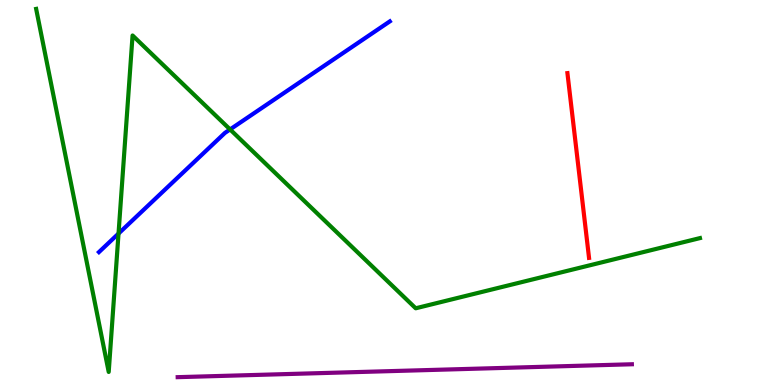[{'lines': ['blue', 'red'], 'intersections': []}, {'lines': ['green', 'red'], 'intersections': []}, {'lines': ['purple', 'red'], 'intersections': []}, {'lines': ['blue', 'green'], 'intersections': [{'x': 1.53, 'y': 3.93}, {'x': 2.97, 'y': 6.64}]}, {'lines': ['blue', 'purple'], 'intersections': []}, {'lines': ['green', 'purple'], 'intersections': []}]